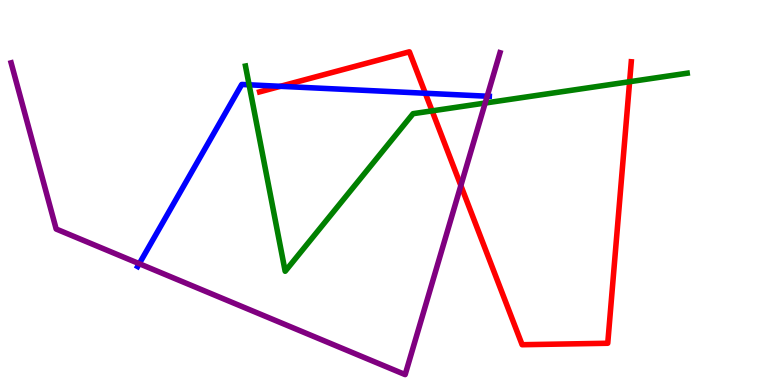[{'lines': ['blue', 'red'], 'intersections': [{'x': 3.62, 'y': 7.76}, {'x': 5.49, 'y': 7.58}]}, {'lines': ['green', 'red'], 'intersections': [{'x': 5.58, 'y': 7.12}, {'x': 8.12, 'y': 7.88}]}, {'lines': ['purple', 'red'], 'intersections': [{'x': 5.95, 'y': 5.18}]}, {'lines': ['blue', 'green'], 'intersections': [{'x': 3.21, 'y': 7.8}]}, {'lines': ['blue', 'purple'], 'intersections': [{'x': 1.8, 'y': 3.15}, {'x': 6.29, 'y': 7.5}]}, {'lines': ['green', 'purple'], 'intersections': [{'x': 6.26, 'y': 7.32}]}]